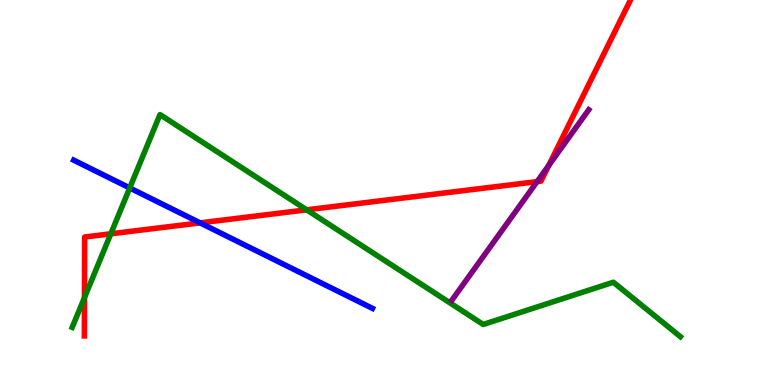[{'lines': ['blue', 'red'], 'intersections': [{'x': 2.58, 'y': 4.21}]}, {'lines': ['green', 'red'], 'intersections': [{'x': 1.09, 'y': 2.27}, {'x': 1.43, 'y': 3.93}, {'x': 3.96, 'y': 4.55}]}, {'lines': ['purple', 'red'], 'intersections': [{'x': 6.93, 'y': 5.28}, {'x': 7.08, 'y': 5.7}]}, {'lines': ['blue', 'green'], 'intersections': [{'x': 1.67, 'y': 5.12}]}, {'lines': ['blue', 'purple'], 'intersections': []}, {'lines': ['green', 'purple'], 'intersections': []}]